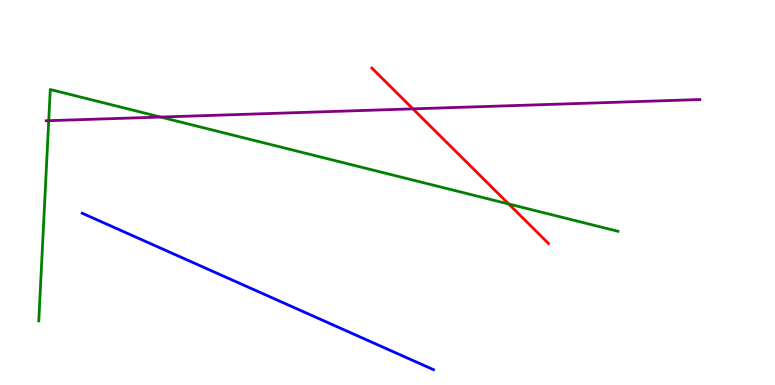[{'lines': ['blue', 'red'], 'intersections': []}, {'lines': ['green', 'red'], 'intersections': [{'x': 6.56, 'y': 4.7}]}, {'lines': ['purple', 'red'], 'intersections': [{'x': 5.33, 'y': 7.17}]}, {'lines': ['blue', 'green'], 'intersections': []}, {'lines': ['blue', 'purple'], 'intersections': []}, {'lines': ['green', 'purple'], 'intersections': [{'x': 0.629, 'y': 6.87}, {'x': 2.07, 'y': 6.96}]}]